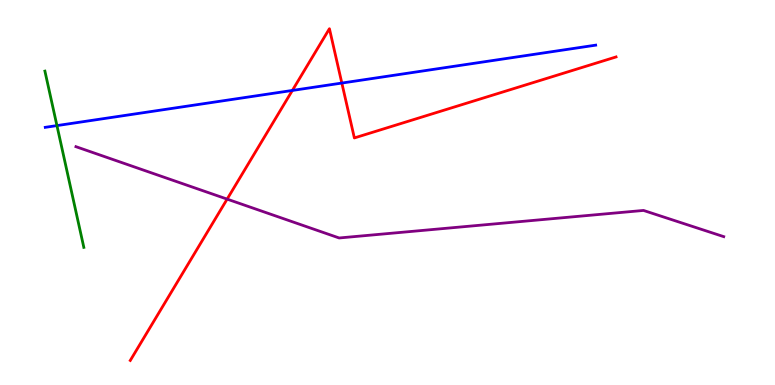[{'lines': ['blue', 'red'], 'intersections': [{'x': 3.77, 'y': 7.65}, {'x': 4.41, 'y': 7.84}]}, {'lines': ['green', 'red'], 'intersections': []}, {'lines': ['purple', 'red'], 'intersections': [{'x': 2.93, 'y': 4.83}]}, {'lines': ['blue', 'green'], 'intersections': [{'x': 0.735, 'y': 6.74}]}, {'lines': ['blue', 'purple'], 'intersections': []}, {'lines': ['green', 'purple'], 'intersections': []}]